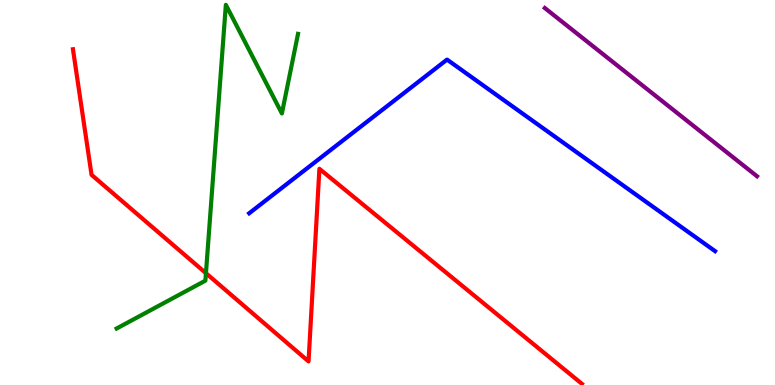[{'lines': ['blue', 'red'], 'intersections': []}, {'lines': ['green', 'red'], 'intersections': [{'x': 2.66, 'y': 2.9}]}, {'lines': ['purple', 'red'], 'intersections': []}, {'lines': ['blue', 'green'], 'intersections': []}, {'lines': ['blue', 'purple'], 'intersections': []}, {'lines': ['green', 'purple'], 'intersections': []}]